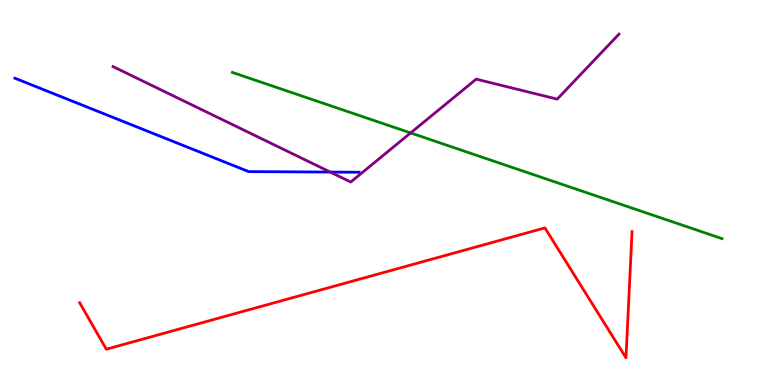[{'lines': ['blue', 'red'], 'intersections': []}, {'lines': ['green', 'red'], 'intersections': []}, {'lines': ['purple', 'red'], 'intersections': []}, {'lines': ['blue', 'green'], 'intersections': []}, {'lines': ['blue', 'purple'], 'intersections': [{'x': 4.26, 'y': 5.53}]}, {'lines': ['green', 'purple'], 'intersections': [{'x': 5.3, 'y': 6.55}]}]